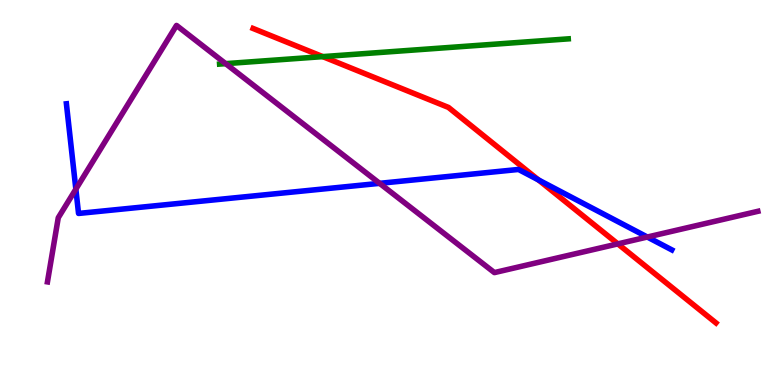[{'lines': ['blue', 'red'], 'intersections': [{'x': 6.95, 'y': 5.33}]}, {'lines': ['green', 'red'], 'intersections': [{'x': 4.16, 'y': 8.53}]}, {'lines': ['purple', 'red'], 'intersections': [{'x': 7.97, 'y': 3.67}]}, {'lines': ['blue', 'green'], 'intersections': []}, {'lines': ['blue', 'purple'], 'intersections': [{'x': 0.979, 'y': 5.09}, {'x': 4.9, 'y': 5.24}, {'x': 8.35, 'y': 3.84}]}, {'lines': ['green', 'purple'], 'intersections': [{'x': 2.91, 'y': 8.35}]}]